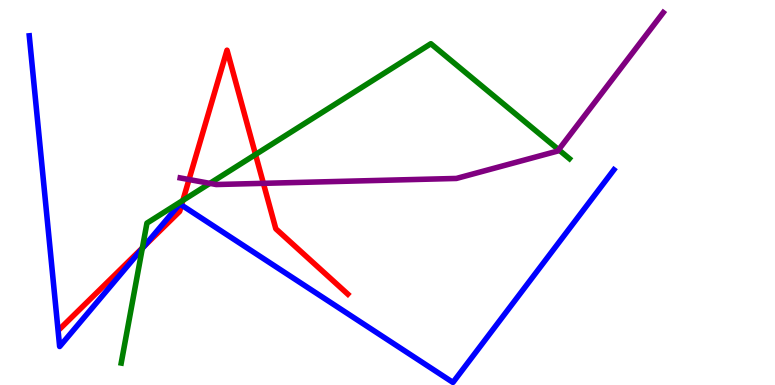[{'lines': ['blue', 'red'], 'intersections': [{'x': 1.86, 'y': 3.61}, {'x': 2.34, 'y': 4.67}]}, {'lines': ['green', 'red'], 'intersections': [{'x': 1.84, 'y': 3.56}, {'x': 2.36, 'y': 4.79}, {'x': 3.3, 'y': 5.99}]}, {'lines': ['purple', 'red'], 'intersections': [{'x': 2.44, 'y': 5.34}, {'x': 3.4, 'y': 5.24}]}, {'lines': ['blue', 'green'], 'intersections': [{'x': 1.84, 'y': 3.55}]}, {'lines': ['blue', 'purple'], 'intersections': []}, {'lines': ['green', 'purple'], 'intersections': [{'x': 2.71, 'y': 5.24}, {'x': 7.21, 'y': 6.11}]}]